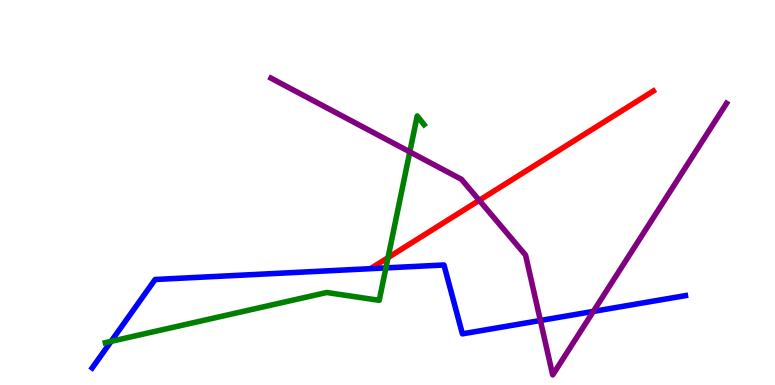[{'lines': ['blue', 'red'], 'intersections': []}, {'lines': ['green', 'red'], 'intersections': [{'x': 5.01, 'y': 3.31}]}, {'lines': ['purple', 'red'], 'intersections': [{'x': 6.18, 'y': 4.8}]}, {'lines': ['blue', 'green'], 'intersections': [{'x': 1.43, 'y': 1.13}, {'x': 4.98, 'y': 3.04}]}, {'lines': ['blue', 'purple'], 'intersections': [{'x': 6.97, 'y': 1.68}, {'x': 7.66, 'y': 1.91}]}, {'lines': ['green', 'purple'], 'intersections': [{'x': 5.29, 'y': 6.06}]}]